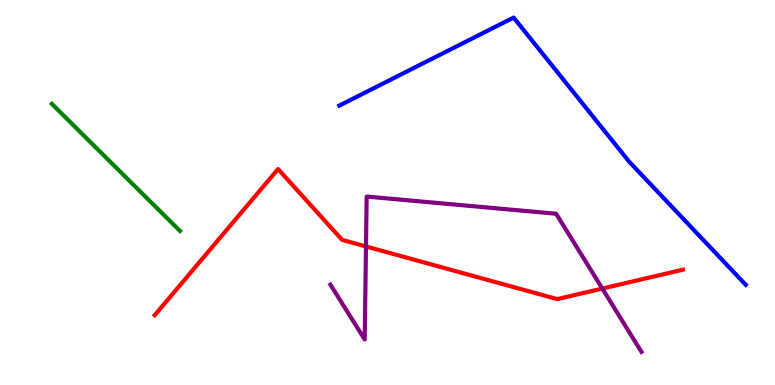[{'lines': ['blue', 'red'], 'intersections': []}, {'lines': ['green', 'red'], 'intersections': []}, {'lines': ['purple', 'red'], 'intersections': [{'x': 4.72, 'y': 3.6}, {'x': 7.77, 'y': 2.5}]}, {'lines': ['blue', 'green'], 'intersections': []}, {'lines': ['blue', 'purple'], 'intersections': []}, {'lines': ['green', 'purple'], 'intersections': []}]